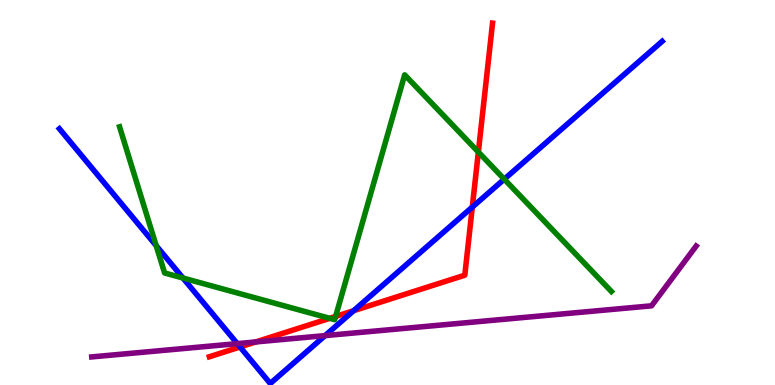[{'lines': ['blue', 'red'], 'intersections': [{'x': 3.1, 'y': 0.988}, {'x': 4.56, 'y': 1.93}, {'x': 6.09, 'y': 4.62}]}, {'lines': ['green', 'red'], 'intersections': [{'x': 4.25, 'y': 1.73}, {'x': 4.33, 'y': 1.78}, {'x': 6.17, 'y': 6.05}]}, {'lines': ['purple', 'red'], 'intersections': [{'x': 3.3, 'y': 1.12}]}, {'lines': ['blue', 'green'], 'intersections': [{'x': 2.02, 'y': 3.62}, {'x': 2.36, 'y': 2.78}, {'x': 6.51, 'y': 5.35}]}, {'lines': ['blue', 'purple'], 'intersections': [{'x': 3.06, 'y': 1.07}, {'x': 4.19, 'y': 1.28}]}, {'lines': ['green', 'purple'], 'intersections': []}]